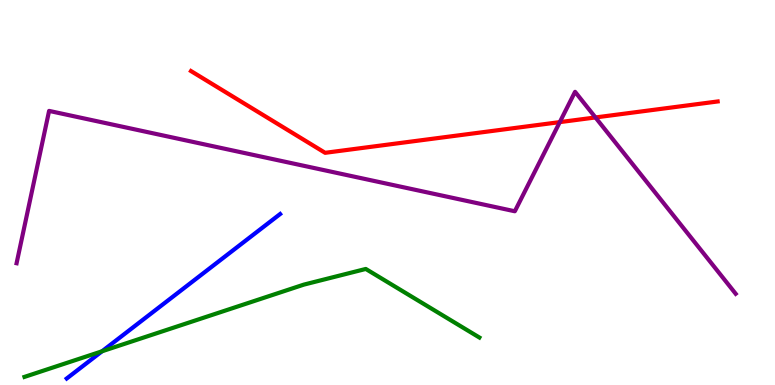[{'lines': ['blue', 'red'], 'intersections': []}, {'lines': ['green', 'red'], 'intersections': []}, {'lines': ['purple', 'red'], 'intersections': [{'x': 7.22, 'y': 6.83}, {'x': 7.68, 'y': 6.95}]}, {'lines': ['blue', 'green'], 'intersections': [{'x': 1.32, 'y': 0.876}]}, {'lines': ['blue', 'purple'], 'intersections': []}, {'lines': ['green', 'purple'], 'intersections': []}]